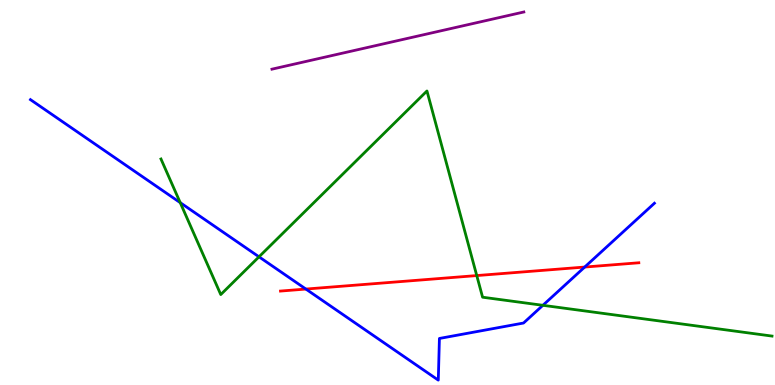[{'lines': ['blue', 'red'], 'intersections': [{'x': 3.95, 'y': 2.49}, {'x': 7.54, 'y': 3.06}]}, {'lines': ['green', 'red'], 'intersections': [{'x': 6.15, 'y': 2.84}]}, {'lines': ['purple', 'red'], 'intersections': []}, {'lines': ['blue', 'green'], 'intersections': [{'x': 2.33, 'y': 4.74}, {'x': 3.34, 'y': 3.33}, {'x': 7.0, 'y': 2.07}]}, {'lines': ['blue', 'purple'], 'intersections': []}, {'lines': ['green', 'purple'], 'intersections': []}]